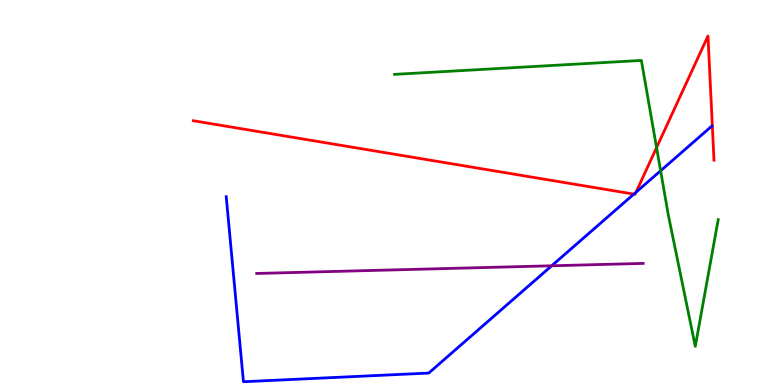[{'lines': ['blue', 'red'], 'intersections': [{'x': 8.18, 'y': 4.96}, {'x': 8.21, 'y': 5.01}]}, {'lines': ['green', 'red'], 'intersections': [{'x': 8.47, 'y': 6.17}]}, {'lines': ['purple', 'red'], 'intersections': []}, {'lines': ['blue', 'green'], 'intersections': [{'x': 8.52, 'y': 5.56}]}, {'lines': ['blue', 'purple'], 'intersections': [{'x': 7.12, 'y': 3.1}]}, {'lines': ['green', 'purple'], 'intersections': []}]